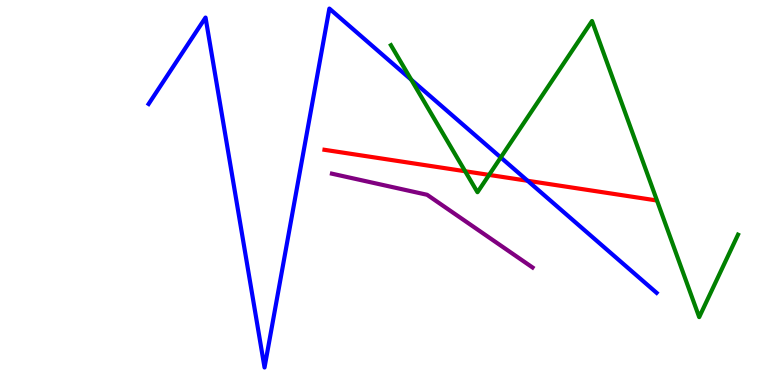[{'lines': ['blue', 'red'], 'intersections': [{'x': 6.81, 'y': 5.3}]}, {'lines': ['green', 'red'], 'intersections': [{'x': 6.0, 'y': 5.55}, {'x': 6.31, 'y': 5.46}]}, {'lines': ['purple', 'red'], 'intersections': []}, {'lines': ['blue', 'green'], 'intersections': [{'x': 5.31, 'y': 7.93}, {'x': 6.46, 'y': 5.91}]}, {'lines': ['blue', 'purple'], 'intersections': []}, {'lines': ['green', 'purple'], 'intersections': []}]